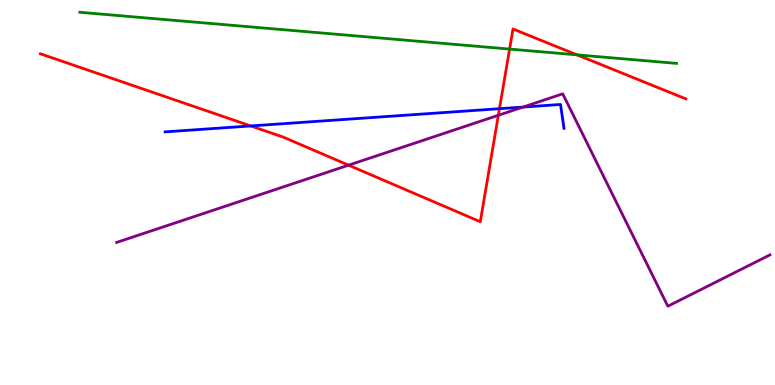[{'lines': ['blue', 'red'], 'intersections': [{'x': 3.23, 'y': 6.73}, {'x': 6.44, 'y': 7.18}]}, {'lines': ['green', 'red'], 'intersections': [{'x': 6.58, 'y': 8.73}, {'x': 7.44, 'y': 8.58}]}, {'lines': ['purple', 'red'], 'intersections': [{'x': 4.5, 'y': 5.71}, {'x': 6.43, 'y': 7.01}]}, {'lines': ['blue', 'green'], 'intersections': []}, {'lines': ['blue', 'purple'], 'intersections': [{'x': 6.75, 'y': 7.22}]}, {'lines': ['green', 'purple'], 'intersections': []}]